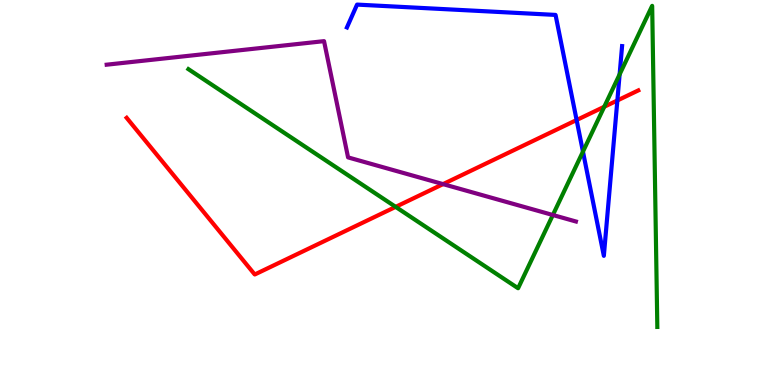[{'lines': ['blue', 'red'], 'intersections': [{'x': 7.44, 'y': 6.88}, {'x': 7.97, 'y': 7.39}]}, {'lines': ['green', 'red'], 'intersections': [{'x': 5.11, 'y': 4.63}, {'x': 7.8, 'y': 7.23}]}, {'lines': ['purple', 'red'], 'intersections': [{'x': 5.72, 'y': 5.22}]}, {'lines': ['blue', 'green'], 'intersections': [{'x': 7.52, 'y': 6.06}, {'x': 8.0, 'y': 8.07}]}, {'lines': ['blue', 'purple'], 'intersections': []}, {'lines': ['green', 'purple'], 'intersections': [{'x': 7.13, 'y': 4.42}]}]